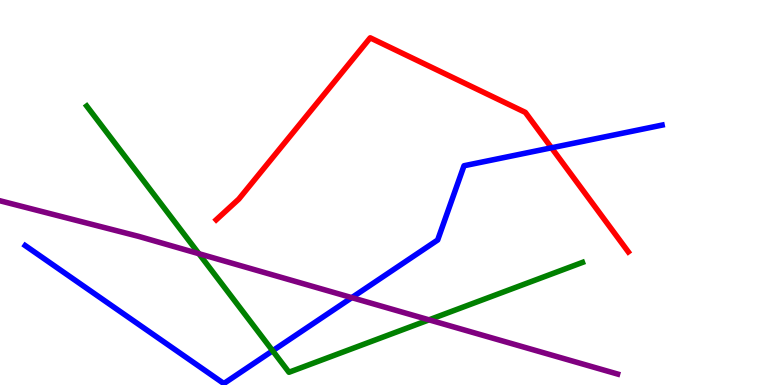[{'lines': ['blue', 'red'], 'intersections': [{'x': 7.12, 'y': 6.16}]}, {'lines': ['green', 'red'], 'intersections': []}, {'lines': ['purple', 'red'], 'intersections': []}, {'lines': ['blue', 'green'], 'intersections': [{'x': 3.52, 'y': 0.889}]}, {'lines': ['blue', 'purple'], 'intersections': [{'x': 4.54, 'y': 2.27}]}, {'lines': ['green', 'purple'], 'intersections': [{'x': 2.57, 'y': 3.41}, {'x': 5.54, 'y': 1.69}]}]